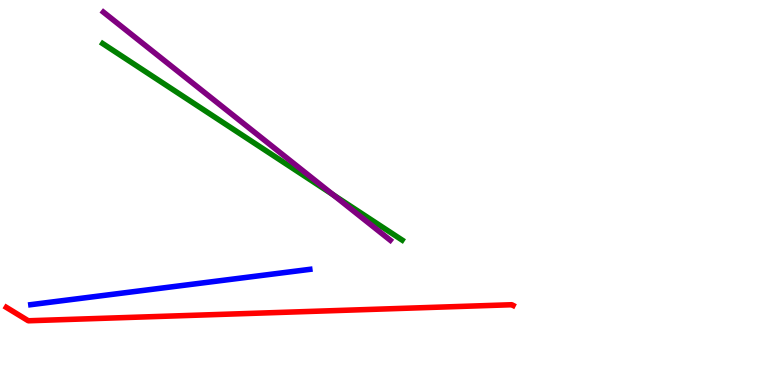[{'lines': ['blue', 'red'], 'intersections': []}, {'lines': ['green', 'red'], 'intersections': []}, {'lines': ['purple', 'red'], 'intersections': []}, {'lines': ['blue', 'green'], 'intersections': []}, {'lines': ['blue', 'purple'], 'intersections': []}, {'lines': ['green', 'purple'], 'intersections': [{'x': 4.3, 'y': 4.94}]}]